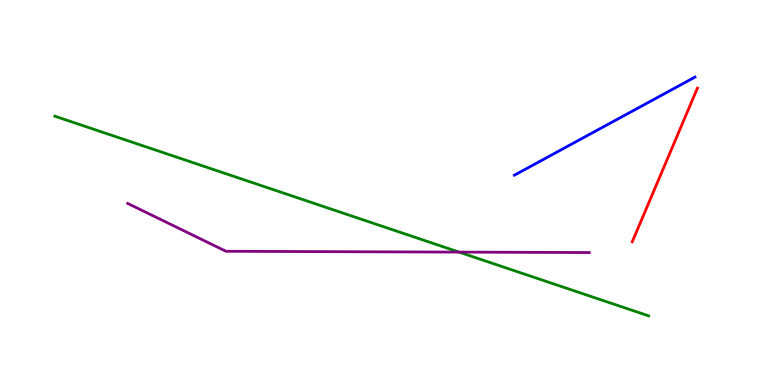[{'lines': ['blue', 'red'], 'intersections': []}, {'lines': ['green', 'red'], 'intersections': []}, {'lines': ['purple', 'red'], 'intersections': []}, {'lines': ['blue', 'green'], 'intersections': []}, {'lines': ['blue', 'purple'], 'intersections': []}, {'lines': ['green', 'purple'], 'intersections': [{'x': 5.92, 'y': 3.45}]}]